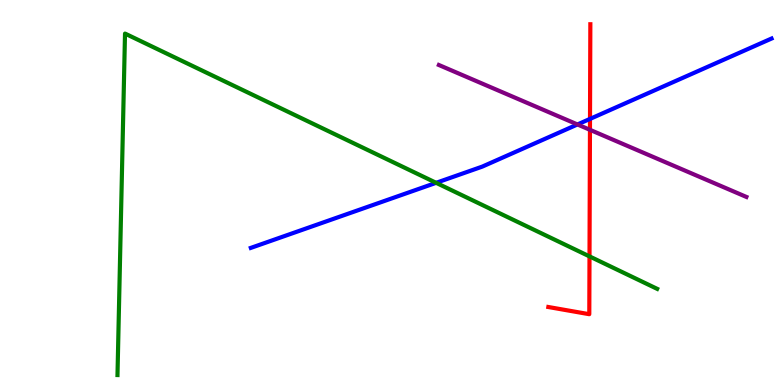[{'lines': ['blue', 'red'], 'intersections': [{'x': 7.61, 'y': 6.91}]}, {'lines': ['green', 'red'], 'intersections': [{'x': 7.61, 'y': 3.34}]}, {'lines': ['purple', 'red'], 'intersections': [{'x': 7.61, 'y': 6.63}]}, {'lines': ['blue', 'green'], 'intersections': [{'x': 5.63, 'y': 5.25}]}, {'lines': ['blue', 'purple'], 'intersections': [{'x': 7.45, 'y': 6.77}]}, {'lines': ['green', 'purple'], 'intersections': []}]